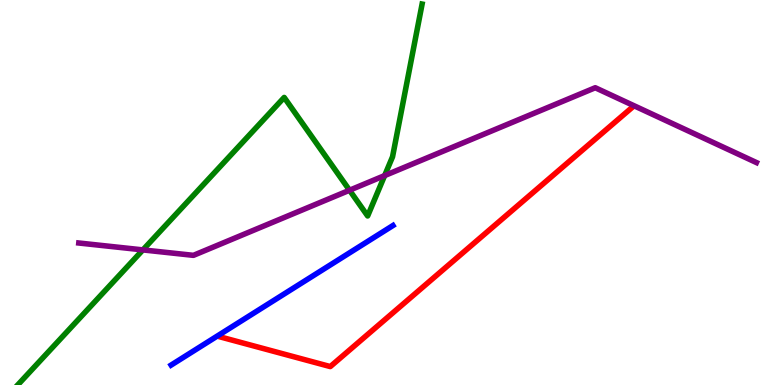[{'lines': ['blue', 'red'], 'intersections': []}, {'lines': ['green', 'red'], 'intersections': []}, {'lines': ['purple', 'red'], 'intersections': []}, {'lines': ['blue', 'green'], 'intersections': []}, {'lines': ['blue', 'purple'], 'intersections': []}, {'lines': ['green', 'purple'], 'intersections': [{'x': 1.84, 'y': 3.51}, {'x': 4.51, 'y': 5.06}, {'x': 4.96, 'y': 5.44}]}]